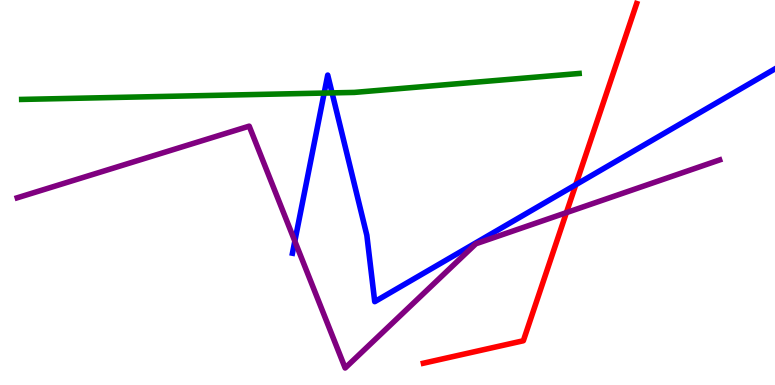[{'lines': ['blue', 'red'], 'intersections': [{'x': 7.43, 'y': 5.2}]}, {'lines': ['green', 'red'], 'intersections': []}, {'lines': ['purple', 'red'], 'intersections': [{'x': 7.31, 'y': 4.48}]}, {'lines': ['blue', 'green'], 'intersections': [{'x': 4.18, 'y': 7.58}, {'x': 4.28, 'y': 7.59}]}, {'lines': ['blue', 'purple'], 'intersections': [{'x': 3.8, 'y': 3.74}]}, {'lines': ['green', 'purple'], 'intersections': []}]